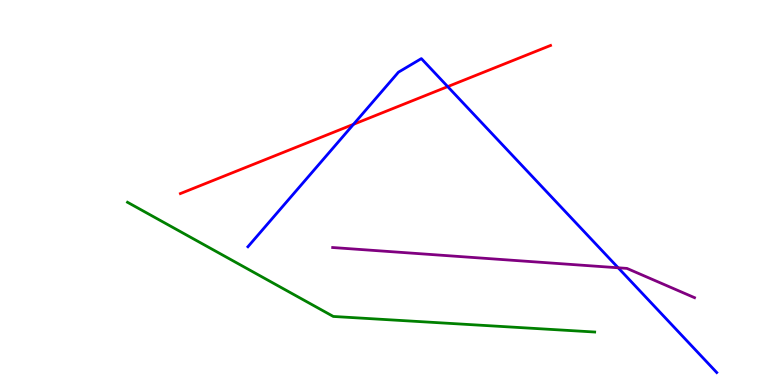[{'lines': ['blue', 'red'], 'intersections': [{'x': 4.56, 'y': 6.77}, {'x': 5.78, 'y': 7.75}]}, {'lines': ['green', 'red'], 'intersections': []}, {'lines': ['purple', 'red'], 'intersections': []}, {'lines': ['blue', 'green'], 'intersections': []}, {'lines': ['blue', 'purple'], 'intersections': [{'x': 7.98, 'y': 3.04}]}, {'lines': ['green', 'purple'], 'intersections': []}]